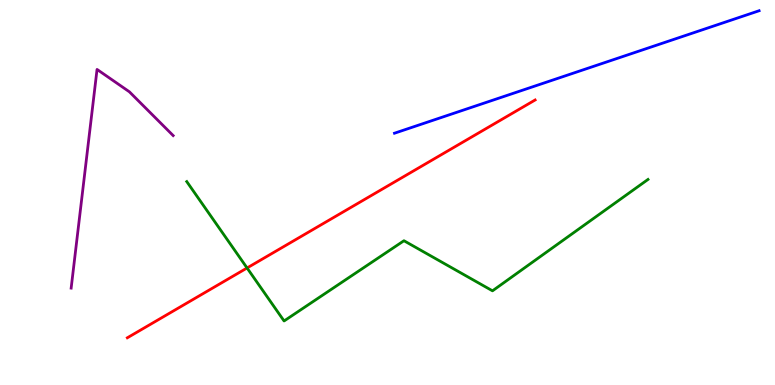[{'lines': ['blue', 'red'], 'intersections': []}, {'lines': ['green', 'red'], 'intersections': [{'x': 3.19, 'y': 3.04}]}, {'lines': ['purple', 'red'], 'intersections': []}, {'lines': ['blue', 'green'], 'intersections': []}, {'lines': ['blue', 'purple'], 'intersections': []}, {'lines': ['green', 'purple'], 'intersections': []}]